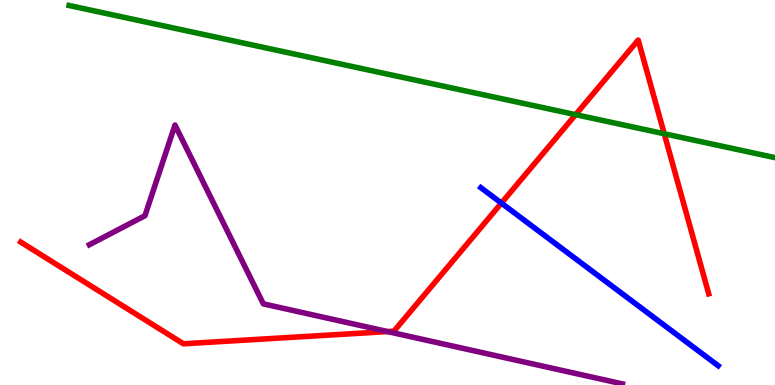[{'lines': ['blue', 'red'], 'intersections': [{'x': 6.47, 'y': 4.72}]}, {'lines': ['green', 'red'], 'intersections': [{'x': 7.43, 'y': 7.02}, {'x': 8.57, 'y': 6.53}]}, {'lines': ['purple', 'red'], 'intersections': [{'x': 5.0, 'y': 1.39}]}, {'lines': ['blue', 'green'], 'intersections': []}, {'lines': ['blue', 'purple'], 'intersections': []}, {'lines': ['green', 'purple'], 'intersections': []}]